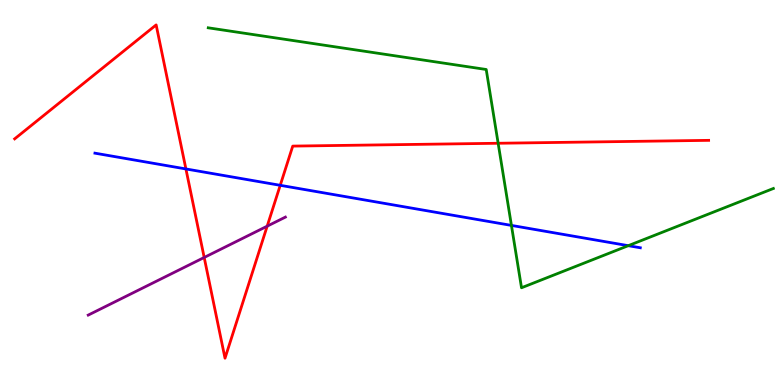[{'lines': ['blue', 'red'], 'intersections': [{'x': 2.4, 'y': 5.61}, {'x': 3.62, 'y': 5.19}]}, {'lines': ['green', 'red'], 'intersections': [{'x': 6.43, 'y': 6.28}]}, {'lines': ['purple', 'red'], 'intersections': [{'x': 2.63, 'y': 3.31}, {'x': 3.45, 'y': 4.13}]}, {'lines': ['blue', 'green'], 'intersections': [{'x': 6.6, 'y': 4.15}, {'x': 8.11, 'y': 3.62}]}, {'lines': ['blue', 'purple'], 'intersections': []}, {'lines': ['green', 'purple'], 'intersections': []}]